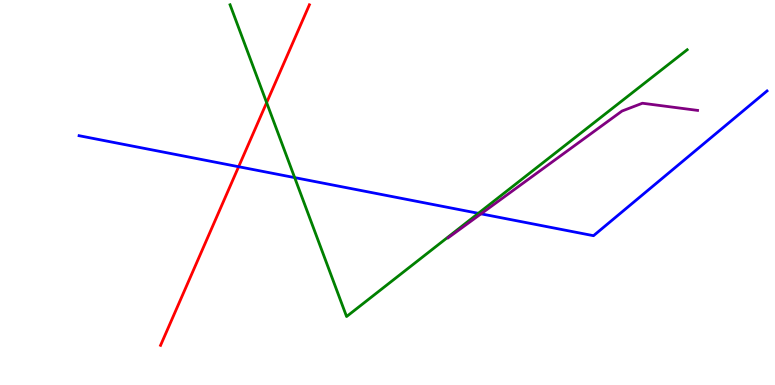[{'lines': ['blue', 'red'], 'intersections': [{'x': 3.08, 'y': 5.67}]}, {'lines': ['green', 'red'], 'intersections': [{'x': 3.44, 'y': 7.33}]}, {'lines': ['purple', 'red'], 'intersections': []}, {'lines': ['blue', 'green'], 'intersections': [{'x': 3.8, 'y': 5.39}, {'x': 6.17, 'y': 4.46}]}, {'lines': ['blue', 'purple'], 'intersections': [{'x': 6.21, 'y': 4.45}]}, {'lines': ['green', 'purple'], 'intersections': []}]